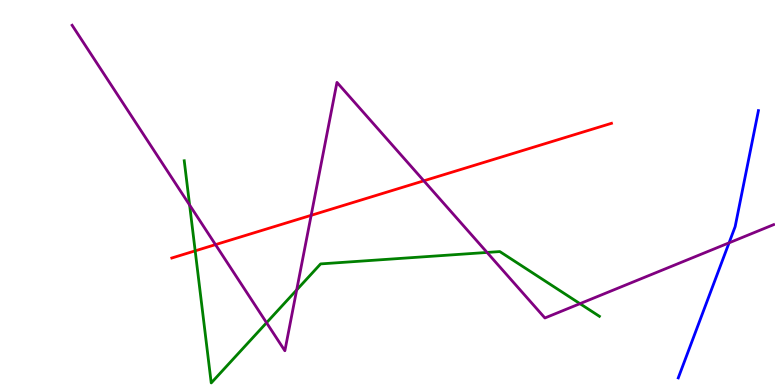[{'lines': ['blue', 'red'], 'intersections': []}, {'lines': ['green', 'red'], 'intersections': [{'x': 2.52, 'y': 3.48}]}, {'lines': ['purple', 'red'], 'intersections': [{'x': 2.78, 'y': 3.65}, {'x': 4.01, 'y': 4.41}, {'x': 5.47, 'y': 5.3}]}, {'lines': ['blue', 'green'], 'intersections': []}, {'lines': ['blue', 'purple'], 'intersections': [{'x': 9.41, 'y': 3.69}]}, {'lines': ['green', 'purple'], 'intersections': [{'x': 2.45, 'y': 4.67}, {'x': 3.44, 'y': 1.62}, {'x': 3.83, 'y': 2.47}, {'x': 6.28, 'y': 3.44}, {'x': 7.48, 'y': 2.11}]}]